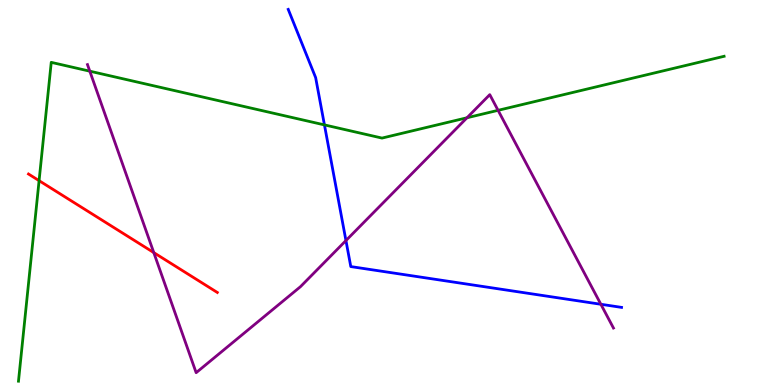[{'lines': ['blue', 'red'], 'intersections': []}, {'lines': ['green', 'red'], 'intersections': [{'x': 0.504, 'y': 5.31}]}, {'lines': ['purple', 'red'], 'intersections': [{'x': 1.98, 'y': 3.44}]}, {'lines': ['blue', 'green'], 'intersections': [{'x': 4.19, 'y': 6.76}]}, {'lines': ['blue', 'purple'], 'intersections': [{'x': 4.46, 'y': 3.75}, {'x': 7.75, 'y': 2.1}]}, {'lines': ['green', 'purple'], 'intersections': [{'x': 1.16, 'y': 8.15}, {'x': 6.03, 'y': 6.94}, {'x': 6.43, 'y': 7.13}]}]